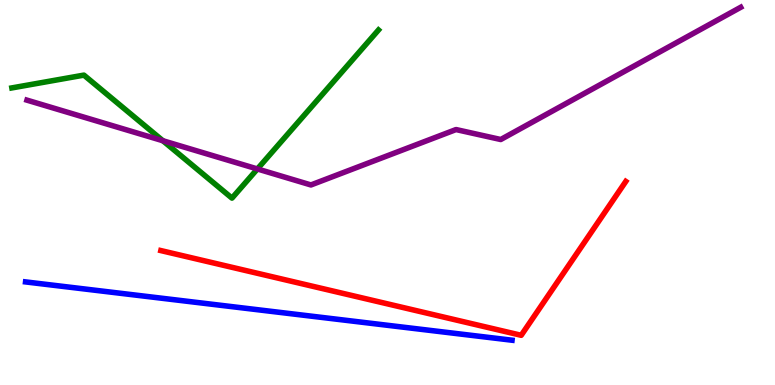[{'lines': ['blue', 'red'], 'intersections': []}, {'lines': ['green', 'red'], 'intersections': []}, {'lines': ['purple', 'red'], 'intersections': []}, {'lines': ['blue', 'green'], 'intersections': []}, {'lines': ['blue', 'purple'], 'intersections': []}, {'lines': ['green', 'purple'], 'intersections': [{'x': 2.1, 'y': 6.34}, {'x': 3.32, 'y': 5.61}]}]